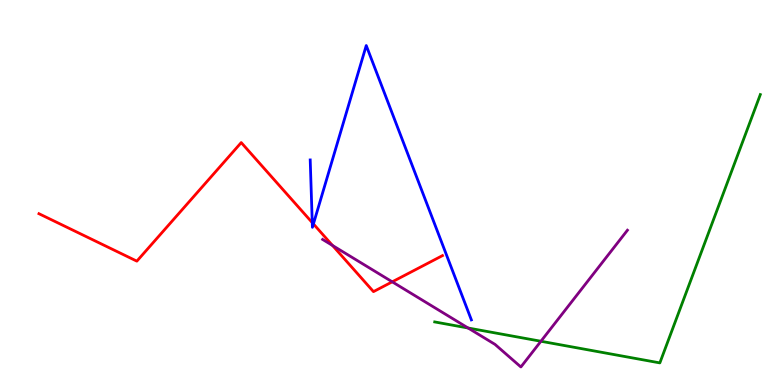[{'lines': ['blue', 'red'], 'intersections': [{'x': 4.03, 'y': 4.22}, {'x': 4.04, 'y': 4.18}]}, {'lines': ['green', 'red'], 'intersections': []}, {'lines': ['purple', 'red'], 'intersections': [{'x': 4.29, 'y': 3.62}, {'x': 5.06, 'y': 2.68}]}, {'lines': ['blue', 'green'], 'intersections': []}, {'lines': ['blue', 'purple'], 'intersections': []}, {'lines': ['green', 'purple'], 'intersections': [{'x': 6.04, 'y': 1.48}, {'x': 6.98, 'y': 1.14}]}]